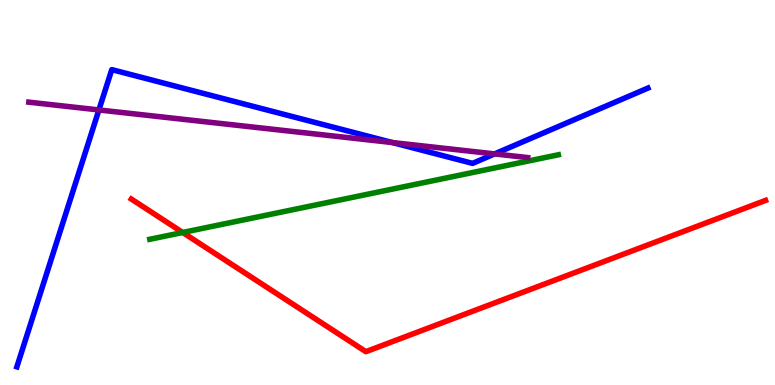[{'lines': ['blue', 'red'], 'intersections': []}, {'lines': ['green', 'red'], 'intersections': [{'x': 2.36, 'y': 3.96}]}, {'lines': ['purple', 'red'], 'intersections': []}, {'lines': ['blue', 'green'], 'intersections': []}, {'lines': ['blue', 'purple'], 'intersections': [{'x': 1.28, 'y': 7.14}, {'x': 5.06, 'y': 6.3}, {'x': 6.38, 'y': 6.0}]}, {'lines': ['green', 'purple'], 'intersections': []}]